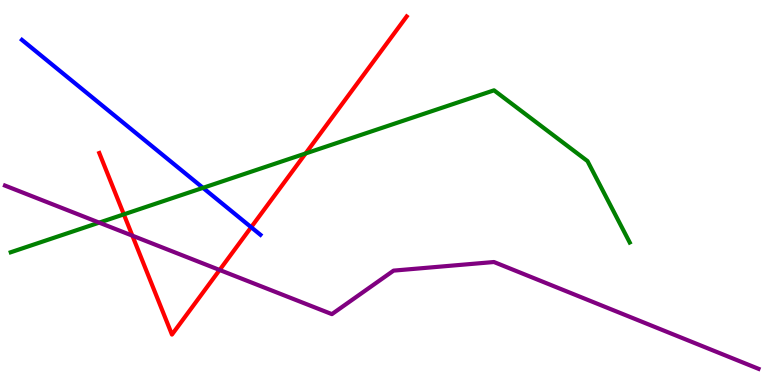[{'lines': ['blue', 'red'], 'intersections': [{'x': 3.24, 'y': 4.1}]}, {'lines': ['green', 'red'], 'intersections': [{'x': 1.6, 'y': 4.43}, {'x': 3.94, 'y': 6.01}]}, {'lines': ['purple', 'red'], 'intersections': [{'x': 1.71, 'y': 3.88}, {'x': 2.83, 'y': 2.99}]}, {'lines': ['blue', 'green'], 'intersections': [{'x': 2.62, 'y': 5.12}]}, {'lines': ['blue', 'purple'], 'intersections': []}, {'lines': ['green', 'purple'], 'intersections': [{'x': 1.28, 'y': 4.22}]}]